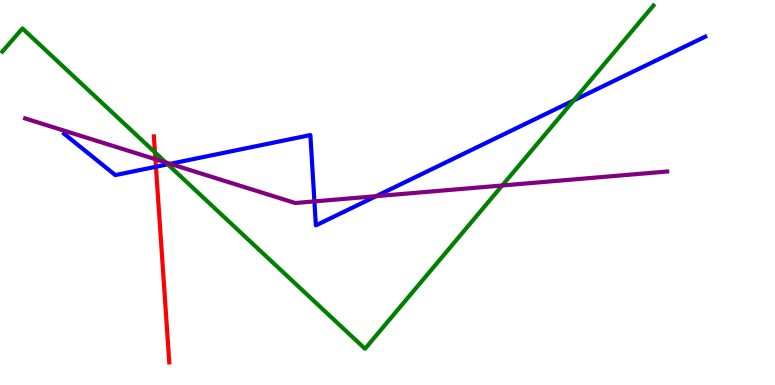[{'lines': ['blue', 'red'], 'intersections': [{'x': 2.01, 'y': 5.67}]}, {'lines': ['green', 'red'], 'intersections': [{'x': 2.0, 'y': 6.04}]}, {'lines': ['purple', 'red'], 'intersections': [{'x': 2.01, 'y': 5.86}]}, {'lines': ['blue', 'green'], 'intersections': [{'x': 2.16, 'y': 5.73}, {'x': 7.4, 'y': 7.39}]}, {'lines': ['blue', 'purple'], 'intersections': [{'x': 2.2, 'y': 5.74}, {'x': 4.06, 'y': 4.77}, {'x': 4.85, 'y': 4.9}]}, {'lines': ['green', 'purple'], 'intersections': [{'x': 2.14, 'y': 5.78}, {'x': 6.48, 'y': 5.18}]}]